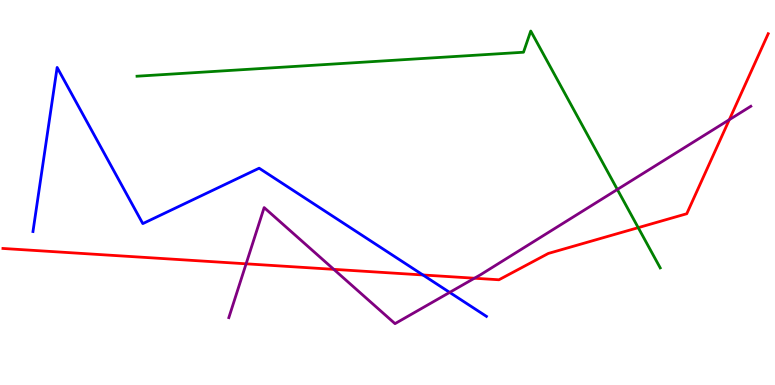[{'lines': ['blue', 'red'], 'intersections': [{'x': 5.46, 'y': 2.86}]}, {'lines': ['green', 'red'], 'intersections': [{'x': 8.24, 'y': 4.09}]}, {'lines': ['purple', 'red'], 'intersections': [{'x': 3.18, 'y': 3.15}, {'x': 4.31, 'y': 3.0}, {'x': 6.12, 'y': 2.77}, {'x': 9.41, 'y': 6.89}]}, {'lines': ['blue', 'green'], 'intersections': []}, {'lines': ['blue', 'purple'], 'intersections': [{'x': 5.8, 'y': 2.41}]}, {'lines': ['green', 'purple'], 'intersections': [{'x': 7.97, 'y': 5.08}]}]